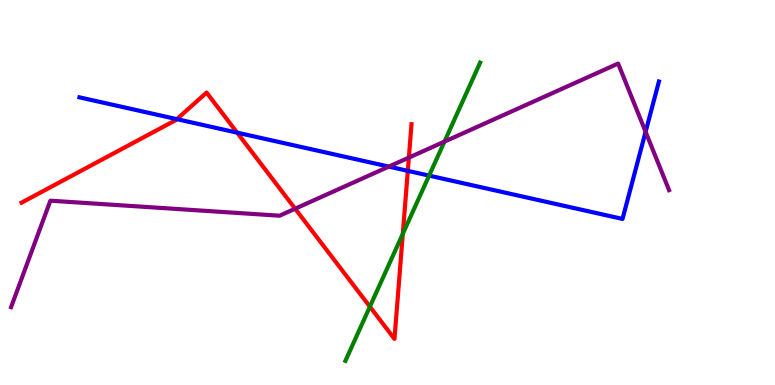[{'lines': ['blue', 'red'], 'intersections': [{'x': 2.28, 'y': 6.91}, {'x': 3.06, 'y': 6.55}, {'x': 5.26, 'y': 5.56}]}, {'lines': ['green', 'red'], 'intersections': [{'x': 4.77, 'y': 2.03}, {'x': 5.2, 'y': 3.93}]}, {'lines': ['purple', 'red'], 'intersections': [{'x': 3.81, 'y': 4.58}, {'x': 5.28, 'y': 5.91}]}, {'lines': ['blue', 'green'], 'intersections': [{'x': 5.54, 'y': 5.44}]}, {'lines': ['blue', 'purple'], 'intersections': [{'x': 5.02, 'y': 5.67}, {'x': 8.33, 'y': 6.58}]}, {'lines': ['green', 'purple'], 'intersections': [{'x': 5.73, 'y': 6.32}]}]